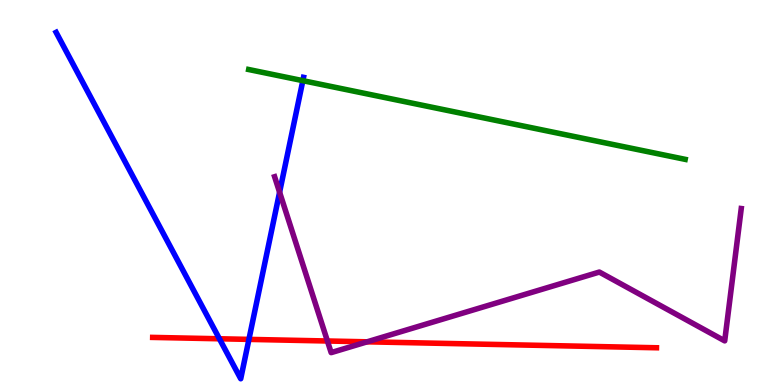[{'lines': ['blue', 'red'], 'intersections': [{'x': 2.83, 'y': 1.2}, {'x': 3.21, 'y': 1.18}]}, {'lines': ['green', 'red'], 'intersections': []}, {'lines': ['purple', 'red'], 'intersections': [{'x': 4.22, 'y': 1.14}, {'x': 4.74, 'y': 1.12}]}, {'lines': ['blue', 'green'], 'intersections': [{'x': 3.91, 'y': 7.9}]}, {'lines': ['blue', 'purple'], 'intersections': [{'x': 3.61, 'y': 5.01}]}, {'lines': ['green', 'purple'], 'intersections': []}]